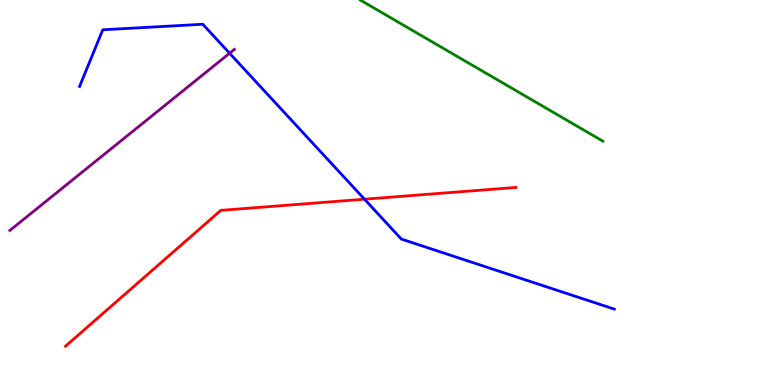[{'lines': ['blue', 'red'], 'intersections': [{'x': 4.7, 'y': 4.83}]}, {'lines': ['green', 'red'], 'intersections': []}, {'lines': ['purple', 'red'], 'intersections': []}, {'lines': ['blue', 'green'], 'intersections': []}, {'lines': ['blue', 'purple'], 'intersections': [{'x': 2.96, 'y': 8.62}]}, {'lines': ['green', 'purple'], 'intersections': []}]